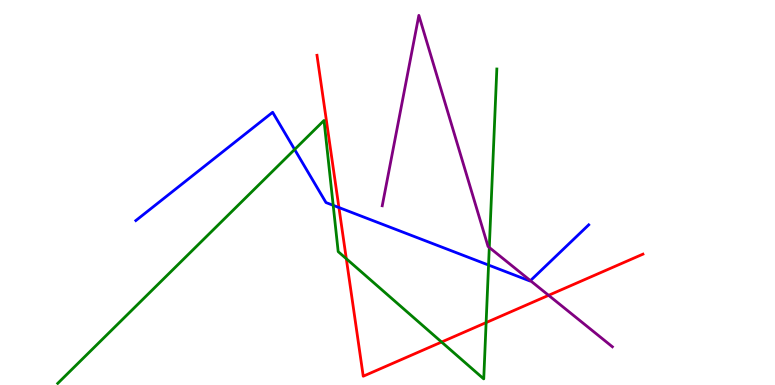[{'lines': ['blue', 'red'], 'intersections': [{'x': 4.37, 'y': 4.61}]}, {'lines': ['green', 'red'], 'intersections': [{'x': 4.47, 'y': 3.28}, {'x': 5.7, 'y': 1.12}, {'x': 6.27, 'y': 1.62}]}, {'lines': ['purple', 'red'], 'intersections': [{'x': 7.08, 'y': 2.33}]}, {'lines': ['blue', 'green'], 'intersections': [{'x': 3.8, 'y': 6.12}, {'x': 4.3, 'y': 4.67}, {'x': 6.3, 'y': 3.12}]}, {'lines': ['blue', 'purple'], 'intersections': [{'x': 6.84, 'y': 2.71}]}, {'lines': ['green', 'purple'], 'intersections': [{'x': 6.31, 'y': 3.57}]}]